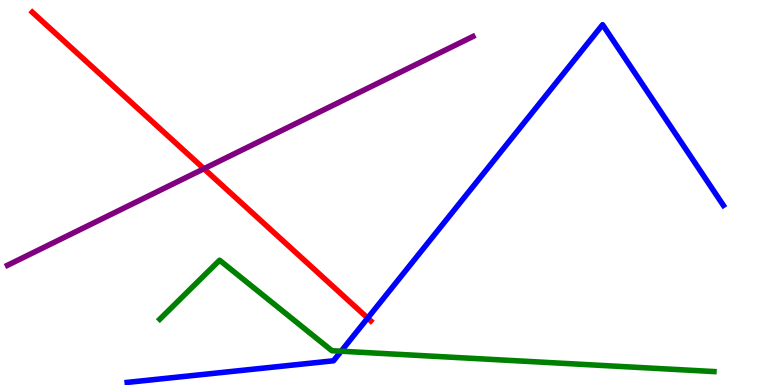[{'lines': ['blue', 'red'], 'intersections': [{'x': 4.74, 'y': 1.74}]}, {'lines': ['green', 'red'], 'intersections': []}, {'lines': ['purple', 'red'], 'intersections': [{'x': 2.63, 'y': 5.62}]}, {'lines': ['blue', 'green'], 'intersections': [{'x': 4.4, 'y': 0.878}]}, {'lines': ['blue', 'purple'], 'intersections': []}, {'lines': ['green', 'purple'], 'intersections': []}]